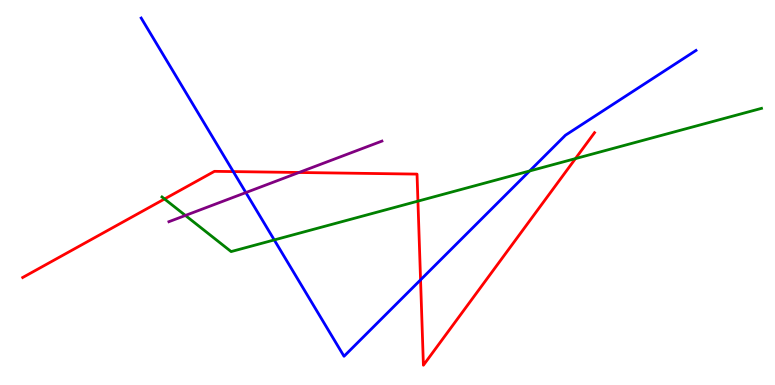[{'lines': ['blue', 'red'], 'intersections': [{'x': 3.01, 'y': 5.54}, {'x': 5.43, 'y': 2.73}]}, {'lines': ['green', 'red'], 'intersections': [{'x': 2.12, 'y': 4.83}, {'x': 5.39, 'y': 4.78}, {'x': 7.43, 'y': 5.88}]}, {'lines': ['purple', 'red'], 'intersections': [{'x': 3.86, 'y': 5.52}]}, {'lines': ['blue', 'green'], 'intersections': [{'x': 3.54, 'y': 3.77}, {'x': 6.83, 'y': 5.56}]}, {'lines': ['blue', 'purple'], 'intersections': [{'x': 3.17, 'y': 5.0}]}, {'lines': ['green', 'purple'], 'intersections': [{'x': 2.39, 'y': 4.4}]}]